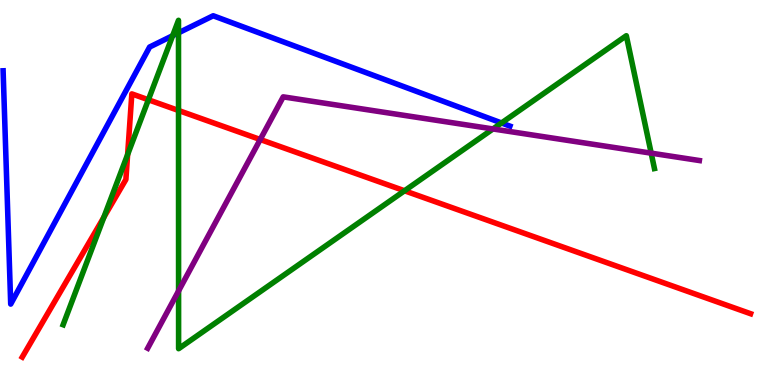[{'lines': ['blue', 'red'], 'intersections': []}, {'lines': ['green', 'red'], 'intersections': [{'x': 1.34, 'y': 4.36}, {'x': 1.65, 'y': 5.99}, {'x': 1.91, 'y': 7.41}, {'x': 2.3, 'y': 7.13}, {'x': 5.22, 'y': 5.04}]}, {'lines': ['purple', 'red'], 'intersections': [{'x': 3.36, 'y': 6.38}]}, {'lines': ['blue', 'green'], 'intersections': [{'x': 2.23, 'y': 9.07}, {'x': 2.3, 'y': 9.15}, {'x': 6.47, 'y': 6.81}]}, {'lines': ['blue', 'purple'], 'intersections': []}, {'lines': ['green', 'purple'], 'intersections': [{'x': 2.3, 'y': 2.44}, {'x': 6.36, 'y': 6.65}, {'x': 8.4, 'y': 6.02}]}]